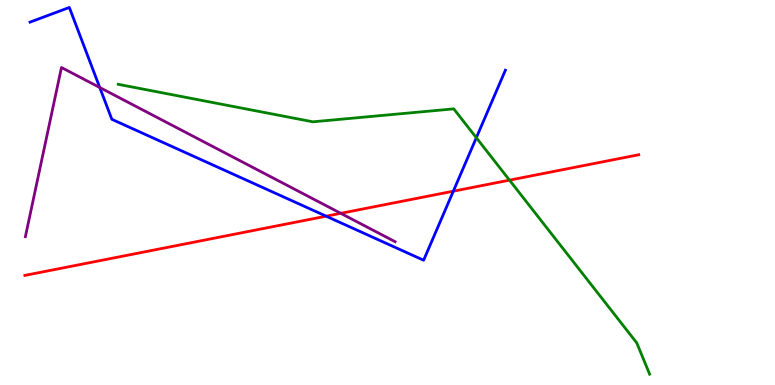[{'lines': ['blue', 'red'], 'intersections': [{'x': 4.21, 'y': 4.38}, {'x': 5.85, 'y': 5.03}]}, {'lines': ['green', 'red'], 'intersections': [{'x': 6.57, 'y': 5.32}]}, {'lines': ['purple', 'red'], 'intersections': [{'x': 4.4, 'y': 4.46}]}, {'lines': ['blue', 'green'], 'intersections': [{'x': 6.15, 'y': 6.42}]}, {'lines': ['blue', 'purple'], 'intersections': [{'x': 1.29, 'y': 7.73}]}, {'lines': ['green', 'purple'], 'intersections': []}]